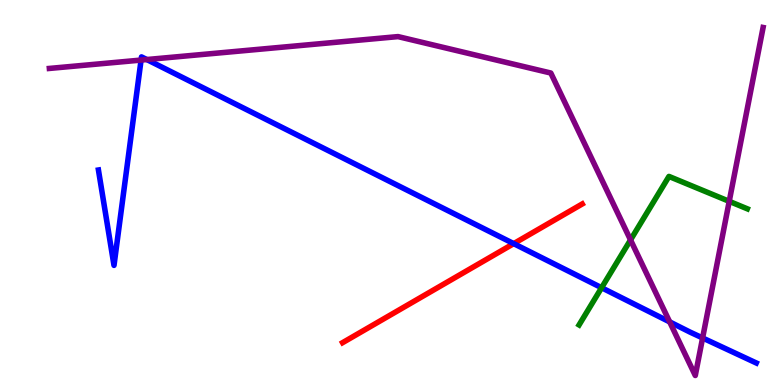[{'lines': ['blue', 'red'], 'intersections': [{'x': 6.63, 'y': 3.67}]}, {'lines': ['green', 'red'], 'intersections': []}, {'lines': ['purple', 'red'], 'intersections': []}, {'lines': ['blue', 'green'], 'intersections': [{'x': 7.76, 'y': 2.53}]}, {'lines': ['blue', 'purple'], 'intersections': [{'x': 1.82, 'y': 8.44}, {'x': 1.89, 'y': 8.45}, {'x': 8.64, 'y': 1.64}, {'x': 9.07, 'y': 1.22}]}, {'lines': ['green', 'purple'], 'intersections': [{'x': 8.14, 'y': 3.77}, {'x': 9.41, 'y': 4.77}]}]